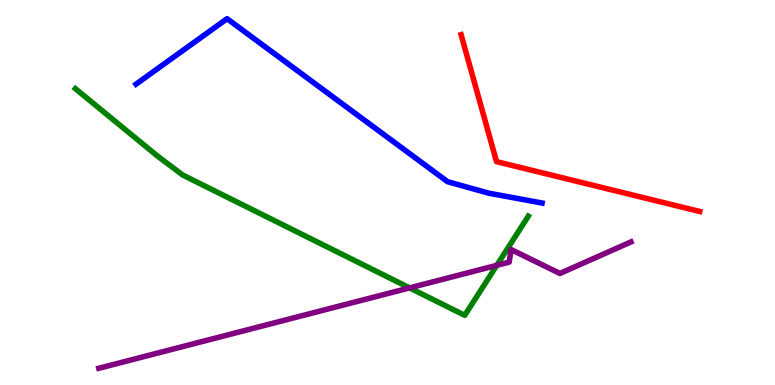[{'lines': ['blue', 'red'], 'intersections': []}, {'lines': ['green', 'red'], 'intersections': []}, {'lines': ['purple', 'red'], 'intersections': []}, {'lines': ['blue', 'green'], 'intersections': []}, {'lines': ['blue', 'purple'], 'intersections': []}, {'lines': ['green', 'purple'], 'intersections': [{'x': 5.29, 'y': 2.52}, {'x': 6.41, 'y': 3.11}]}]